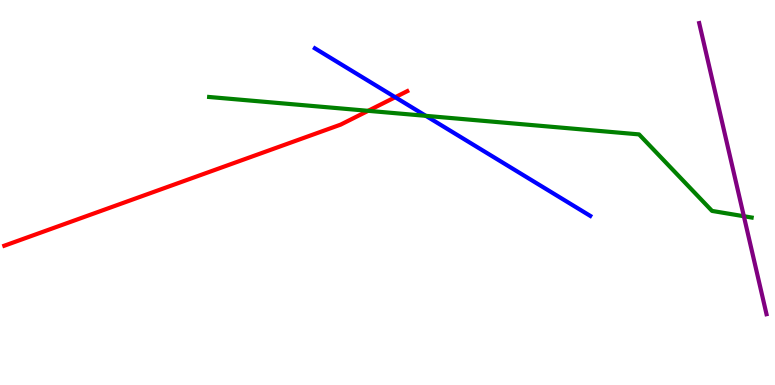[{'lines': ['blue', 'red'], 'intersections': [{'x': 5.1, 'y': 7.47}]}, {'lines': ['green', 'red'], 'intersections': [{'x': 4.75, 'y': 7.12}]}, {'lines': ['purple', 'red'], 'intersections': []}, {'lines': ['blue', 'green'], 'intersections': [{'x': 5.49, 'y': 6.99}]}, {'lines': ['blue', 'purple'], 'intersections': []}, {'lines': ['green', 'purple'], 'intersections': [{'x': 9.6, 'y': 4.38}]}]